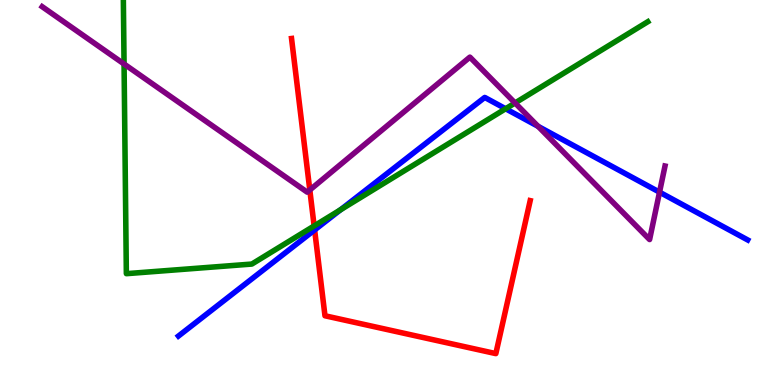[{'lines': ['blue', 'red'], 'intersections': [{'x': 4.06, 'y': 4.03}]}, {'lines': ['green', 'red'], 'intersections': [{'x': 4.05, 'y': 4.13}]}, {'lines': ['purple', 'red'], 'intersections': [{'x': 4.0, 'y': 5.07}]}, {'lines': ['blue', 'green'], 'intersections': [{'x': 4.39, 'y': 4.55}, {'x': 6.52, 'y': 7.18}]}, {'lines': ['blue', 'purple'], 'intersections': [{'x': 6.94, 'y': 6.72}, {'x': 8.51, 'y': 5.01}]}, {'lines': ['green', 'purple'], 'intersections': [{'x': 1.6, 'y': 8.34}, {'x': 6.65, 'y': 7.33}]}]